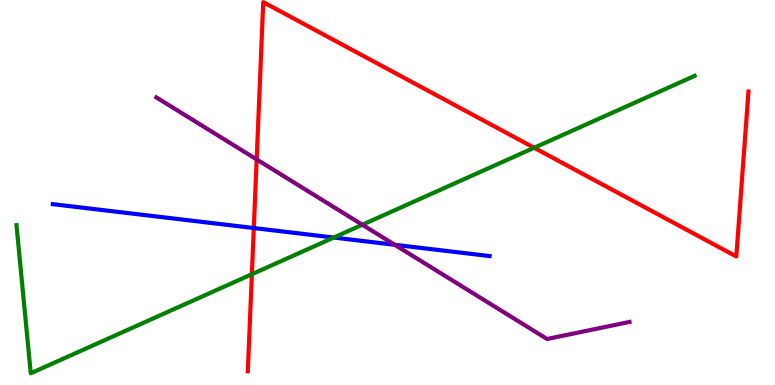[{'lines': ['blue', 'red'], 'intersections': [{'x': 3.27, 'y': 4.08}]}, {'lines': ['green', 'red'], 'intersections': [{'x': 3.25, 'y': 2.88}, {'x': 6.89, 'y': 6.16}]}, {'lines': ['purple', 'red'], 'intersections': [{'x': 3.31, 'y': 5.86}]}, {'lines': ['blue', 'green'], 'intersections': [{'x': 4.31, 'y': 3.83}]}, {'lines': ['blue', 'purple'], 'intersections': [{'x': 5.09, 'y': 3.64}]}, {'lines': ['green', 'purple'], 'intersections': [{'x': 4.68, 'y': 4.16}]}]